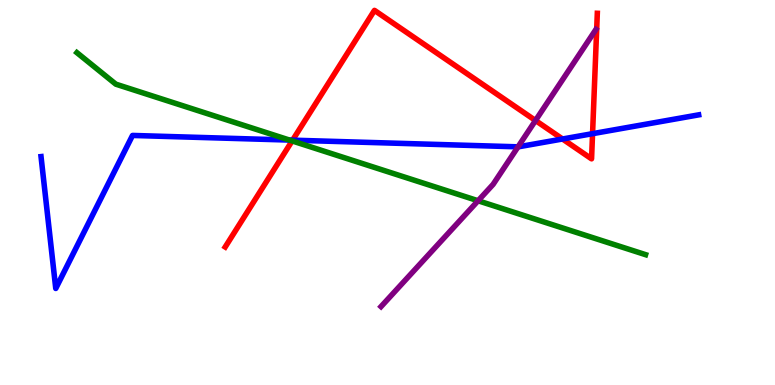[{'lines': ['blue', 'red'], 'intersections': [{'x': 3.78, 'y': 6.36}, {'x': 7.26, 'y': 6.39}, {'x': 7.65, 'y': 6.53}]}, {'lines': ['green', 'red'], 'intersections': [{'x': 3.77, 'y': 6.34}]}, {'lines': ['purple', 'red'], 'intersections': [{'x': 6.91, 'y': 6.87}]}, {'lines': ['blue', 'green'], 'intersections': [{'x': 3.74, 'y': 6.36}]}, {'lines': ['blue', 'purple'], 'intersections': [{'x': 6.68, 'y': 6.19}]}, {'lines': ['green', 'purple'], 'intersections': [{'x': 6.17, 'y': 4.79}]}]